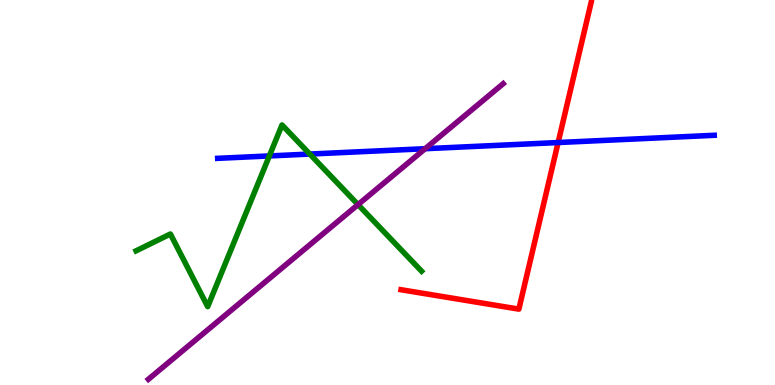[{'lines': ['blue', 'red'], 'intersections': [{'x': 7.2, 'y': 6.3}]}, {'lines': ['green', 'red'], 'intersections': []}, {'lines': ['purple', 'red'], 'intersections': []}, {'lines': ['blue', 'green'], 'intersections': [{'x': 3.48, 'y': 5.95}, {'x': 4.0, 'y': 6.0}]}, {'lines': ['blue', 'purple'], 'intersections': [{'x': 5.49, 'y': 6.14}]}, {'lines': ['green', 'purple'], 'intersections': [{'x': 4.62, 'y': 4.69}]}]